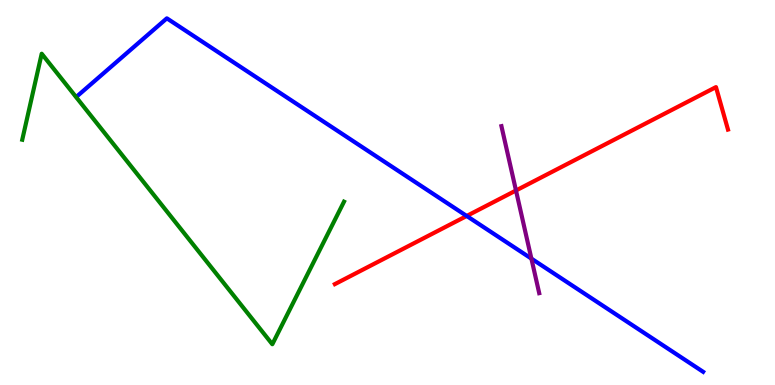[{'lines': ['blue', 'red'], 'intersections': [{'x': 6.02, 'y': 4.39}]}, {'lines': ['green', 'red'], 'intersections': []}, {'lines': ['purple', 'red'], 'intersections': [{'x': 6.66, 'y': 5.05}]}, {'lines': ['blue', 'green'], 'intersections': []}, {'lines': ['blue', 'purple'], 'intersections': [{'x': 6.86, 'y': 3.28}]}, {'lines': ['green', 'purple'], 'intersections': []}]